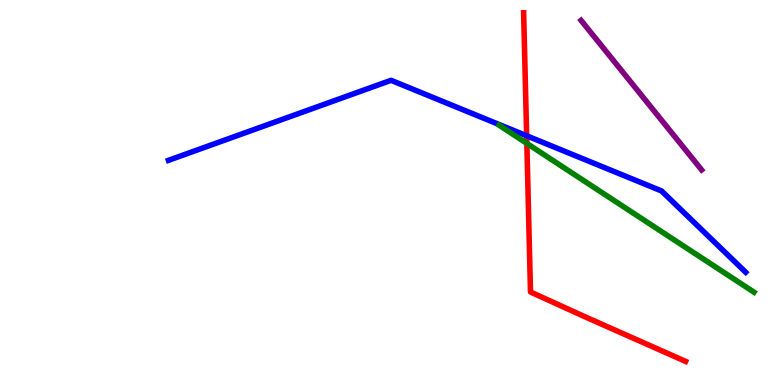[{'lines': ['blue', 'red'], 'intersections': [{'x': 6.8, 'y': 6.47}]}, {'lines': ['green', 'red'], 'intersections': [{'x': 6.8, 'y': 6.28}]}, {'lines': ['purple', 'red'], 'intersections': []}, {'lines': ['blue', 'green'], 'intersections': []}, {'lines': ['blue', 'purple'], 'intersections': []}, {'lines': ['green', 'purple'], 'intersections': []}]